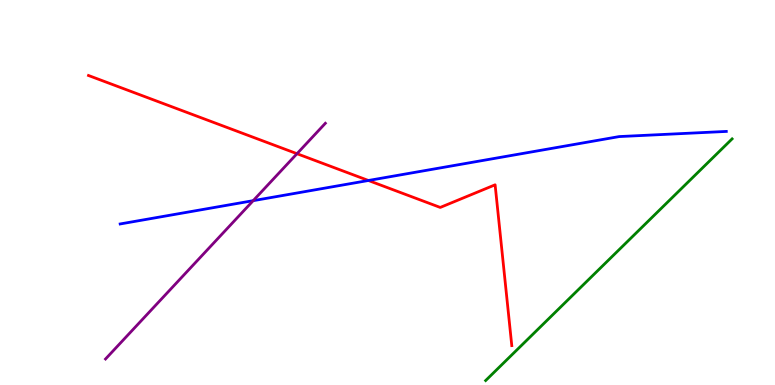[{'lines': ['blue', 'red'], 'intersections': [{'x': 4.75, 'y': 5.31}]}, {'lines': ['green', 'red'], 'intersections': []}, {'lines': ['purple', 'red'], 'intersections': [{'x': 3.83, 'y': 6.01}]}, {'lines': ['blue', 'green'], 'intersections': []}, {'lines': ['blue', 'purple'], 'intersections': [{'x': 3.27, 'y': 4.79}]}, {'lines': ['green', 'purple'], 'intersections': []}]